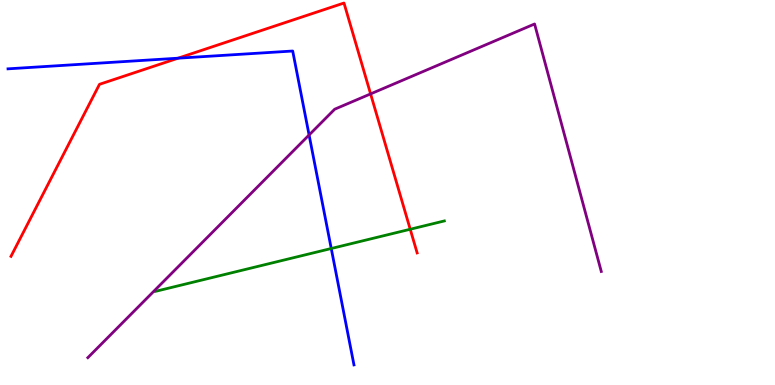[{'lines': ['blue', 'red'], 'intersections': [{'x': 2.3, 'y': 8.49}]}, {'lines': ['green', 'red'], 'intersections': [{'x': 5.29, 'y': 4.05}]}, {'lines': ['purple', 'red'], 'intersections': [{'x': 4.78, 'y': 7.56}]}, {'lines': ['blue', 'green'], 'intersections': [{'x': 4.27, 'y': 3.55}]}, {'lines': ['blue', 'purple'], 'intersections': [{'x': 3.99, 'y': 6.49}]}, {'lines': ['green', 'purple'], 'intersections': []}]